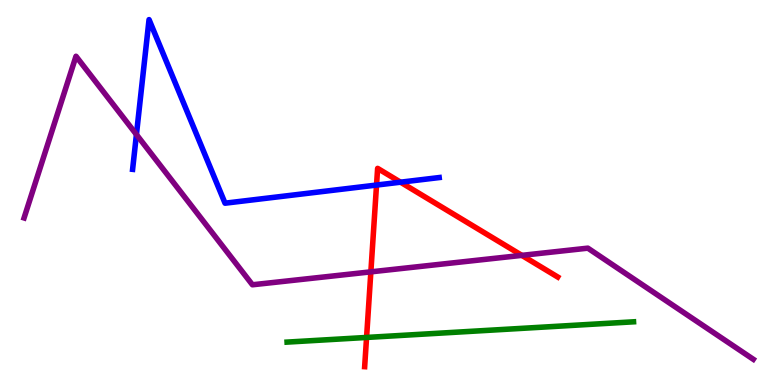[{'lines': ['blue', 'red'], 'intersections': [{'x': 4.86, 'y': 5.19}, {'x': 5.17, 'y': 5.27}]}, {'lines': ['green', 'red'], 'intersections': [{'x': 4.73, 'y': 1.24}]}, {'lines': ['purple', 'red'], 'intersections': [{'x': 4.79, 'y': 2.94}, {'x': 6.73, 'y': 3.37}]}, {'lines': ['blue', 'green'], 'intersections': []}, {'lines': ['blue', 'purple'], 'intersections': [{'x': 1.76, 'y': 6.51}]}, {'lines': ['green', 'purple'], 'intersections': []}]